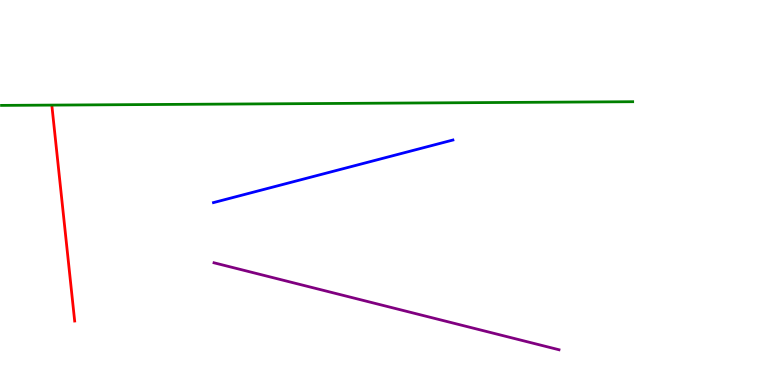[{'lines': ['blue', 'red'], 'intersections': []}, {'lines': ['green', 'red'], 'intersections': []}, {'lines': ['purple', 'red'], 'intersections': []}, {'lines': ['blue', 'green'], 'intersections': []}, {'lines': ['blue', 'purple'], 'intersections': []}, {'lines': ['green', 'purple'], 'intersections': []}]